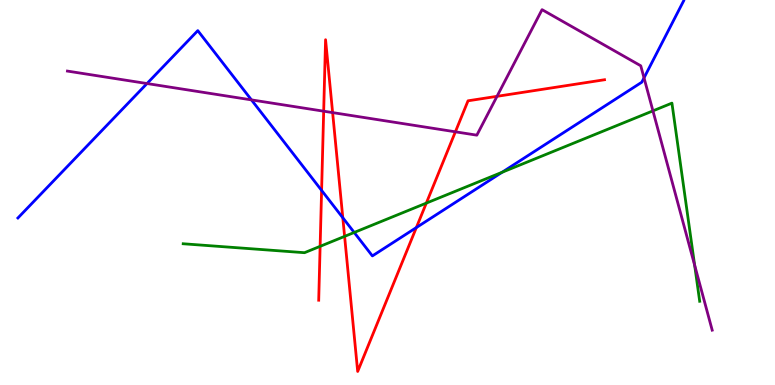[{'lines': ['blue', 'red'], 'intersections': [{'x': 4.15, 'y': 5.05}, {'x': 4.42, 'y': 4.34}, {'x': 5.37, 'y': 4.09}]}, {'lines': ['green', 'red'], 'intersections': [{'x': 4.13, 'y': 3.6}, {'x': 4.45, 'y': 3.86}, {'x': 5.5, 'y': 4.72}]}, {'lines': ['purple', 'red'], 'intersections': [{'x': 4.18, 'y': 7.11}, {'x': 4.29, 'y': 7.08}, {'x': 5.88, 'y': 6.58}, {'x': 6.41, 'y': 7.5}]}, {'lines': ['blue', 'green'], 'intersections': [{'x': 4.57, 'y': 3.96}, {'x': 6.48, 'y': 5.53}]}, {'lines': ['blue', 'purple'], 'intersections': [{'x': 1.9, 'y': 7.83}, {'x': 3.24, 'y': 7.41}, {'x': 8.31, 'y': 7.98}]}, {'lines': ['green', 'purple'], 'intersections': [{'x': 8.43, 'y': 7.12}, {'x': 8.96, 'y': 3.11}]}]